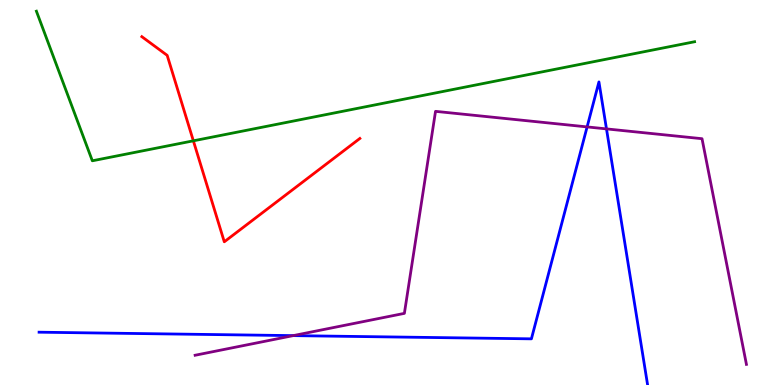[{'lines': ['blue', 'red'], 'intersections': []}, {'lines': ['green', 'red'], 'intersections': [{'x': 2.49, 'y': 6.34}]}, {'lines': ['purple', 'red'], 'intersections': []}, {'lines': ['blue', 'green'], 'intersections': []}, {'lines': ['blue', 'purple'], 'intersections': [{'x': 3.78, 'y': 1.28}, {'x': 7.58, 'y': 6.7}, {'x': 7.83, 'y': 6.65}]}, {'lines': ['green', 'purple'], 'intersections': []}]